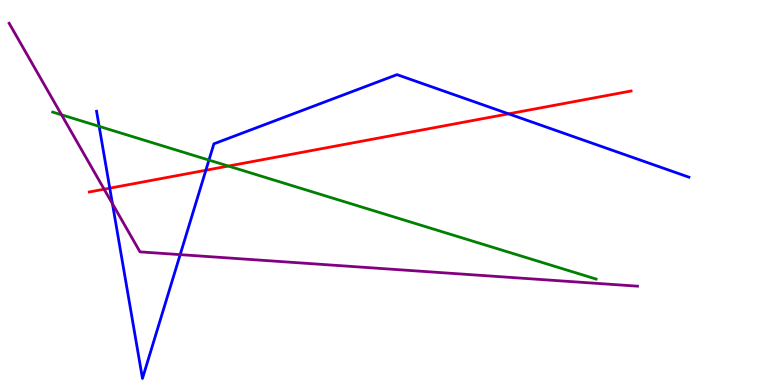[{'lines': ['blue', 'red'], 'intersections': [{'x': 1.42, 'y': 5.11}, {'x': 2.66, 'y': 5.58}, {'x': 6.56, 'y': 7.04}]}, {'lines': ['green', 'red'], 'intersections': [{'x': 2.95, 'y': 5.69}]}, {'lines': ['purple', 'red'], 'intersections': [{'x': 1.34, 'y': 5.09}]}, {'lines': ['blue', 'green'], 'intersections': [{'x': 1.28, 'y': 6.72}, {'x': 2.7, 'y': 5.84}]}, {'lines': ['blue', 'purple'], 'intersections': [{'x': 1.45, 'y': 4.71}, {'x': 2.32, 'y': 3.39}]}, {'lines': ['green', 'purple'], 'intersections': [{'x': 0.794, 'y': 7.02}]}]